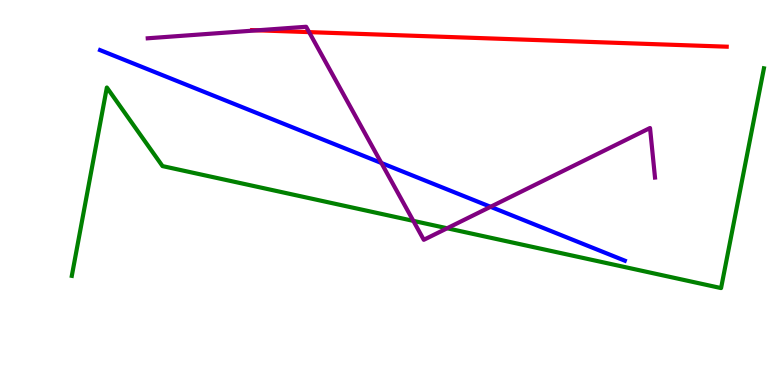[{'lines': ['blue', 'red'], 'intersections': []}, {'lines': ['green', 'red'], 'intersections': []}, {'lines': ['purple', 'red'], 'intersections': [{'x': 3.32, 'y': 9.21}, {'x': 3.99, 'y': 9.17}]}, {'lines': ['blue', 'green'], 'intersections': []}, {'lines': ['blue', 'purple'], 'intersections': [{'x': 4.92, 'y': 5.77}, {'x': 6.33, 'y': 4.63}]}, {'lines': ['green', 'purple'], 'intersections': [{'x': 5.33, 'y': 4.26}, {'x': 5.77, 'y': 4.07}]}]